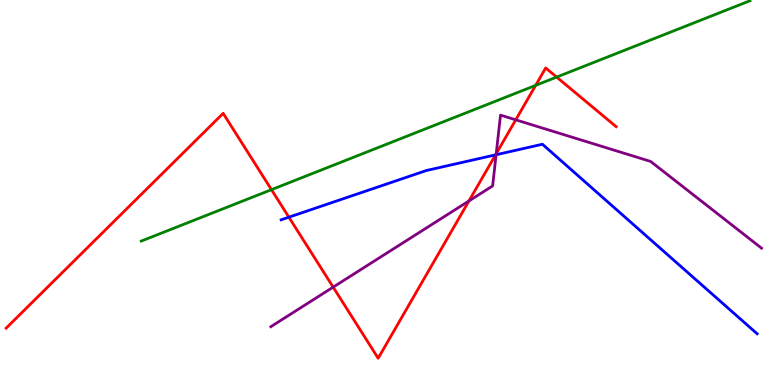[{'lines': ['blue', 'red'], 'intersections': [{'x': 3.73, 'y': 4.36}, {'x': 6.39, 'y': 5.98}]}, {'lines': ['green', 'red'], 'intersections': [{'x': 3.5, 'y': 5.07}, {'x': 6.91, 'y': 7.78}, {'x': 7.18, 'y': 8.0}]}, {'lines': ['purple', 'red'], 'intersections': [{'x': 4.3, 'y': 2.54}, {'x': 6.05, 'y': 4.78}, {'x': 6.4, 'y': 6.01}, {'x': 6.65, 'y': 6.89}]}, {'lines': ['blue', 'green'], 'intersections': []}, {'lines': ['blue', 'purple'], 'intersections': [{'x': 6.4, 'y': 5.98}]}, {'lines': ['green', 'purple'], 'intersections': []}]